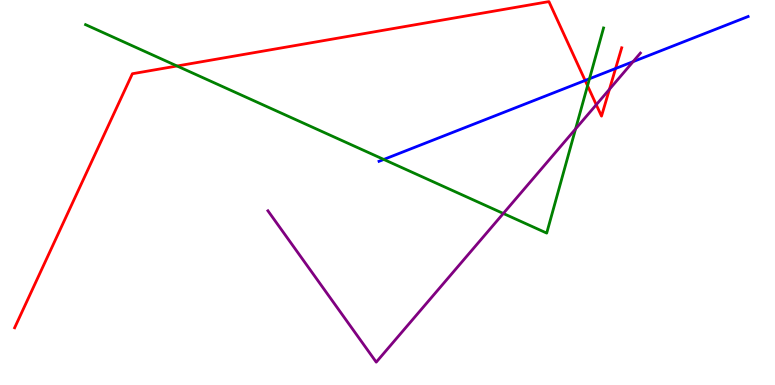[{'lines': ['blue', 'red'], 'intersections': [{'x': 7.55, 'y': 7.91}, {'x': 7.94, 'y': 8.22}]}, {'lines': ['green', 'red'], 'intersections': [{'x': 2.28, 'y': 8.29}, {'x': 7.58, 'y': 7.77}]}, {'lines': ['purple', 'red'], 'intersections': [{'x': 7.69, 'y': 7.28}, {'x': 7.86, 'y': 7.68}]}, {'lines': ['blue', 'green'], 'intersections': [{'x': 4.95, 'y': 5.86}, {'x': 7.61, 'y': 7.95}]}, {'lines': ['blue', 'purple'], 'intersections': [{'x': 8.17, 'y': 8.4}]}, {'lines': ['green', 'purple'], 'intersections': [{'x': 6.49, 'y': 4.46}, {'x': 7.43, 'y': 6.65}]}]